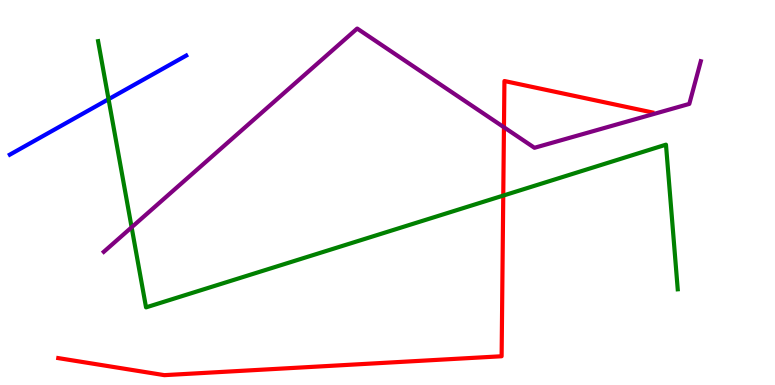[{'lines': ['blue', 'red'], 'intersections': []}, {'lines': ['green', 'red'], 'intersections': [{'x': 6.49, 'y': 4.92}]}, {'lines': ['purple', 'red'], 'intersections': [{'x': 6.5, 'y': 6.69}]}, {'lines': ['blue', 'green'], 'intersections': [{'x': 1.4, 'y': 7.42}]}, {'lines': ['blue', 'purple'], 'intersections': []}, {'lines': ['green', 'purple'], 'intersections': [{'x': 1.7, 'y': 4.1}]}]